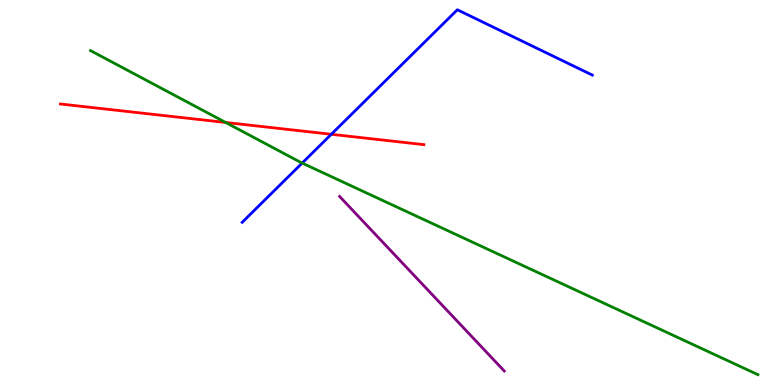[{'lines': ['blue', 'red'], 'intersections': [{'x': 4.27, 'y': 6.51}]}, {'lines': ['green', 'red'], 'intersections': [{'x': 2.91, 'y': 6.82}]}, {'lines': ['purple', 'red'], 'intersections': []}, {'lines': ['blue', 'green'], 'intersections': [{'x': 3.9, 'y': 5.76}]}, {'lines': ['blue', 'purple'], 'intersections': []}, {'lines': ['green', 'purple'], 'intersections': []}]